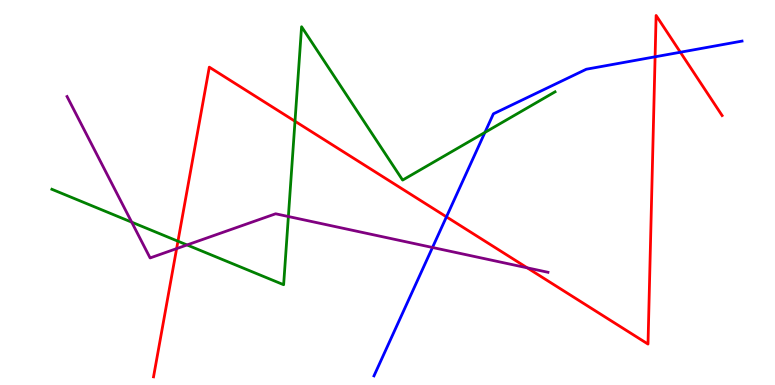[{'lines': ['blue', 'red'], 'intersections': [{'x': 5.76, 'y': 4.37}, {'x': 8.45, 'y': 8.52}, {'x': 8.78, 'y': 8.64}]}, {'lines': ['green', 'red'], 'intersections': [{'x': 2.3, 'y': 3.73}, {'x': 3.81, 'y': 6.85}]}, {'lines': ['purple', 'red'], 'intersections': [{'x': 2.28, 'y': 3.54}, {'x': 6.8, 'y': 3.04}]}, {'lines': ['blue', 'green'], 'intersections': [{'x': 6.26, 'y': 6.56}]}, {'lines': ['blue', 'purple'], 'intersections': [{'x': 5.58, 'y': 3.57}]}, {'lines': ['green', 'purple'], 'intersections': [{'x': 1.7, 'y': 4.23}, {'x': 2.41, 'y': 3.64}, {'x': 3.72, 'y': 4.38}]}]